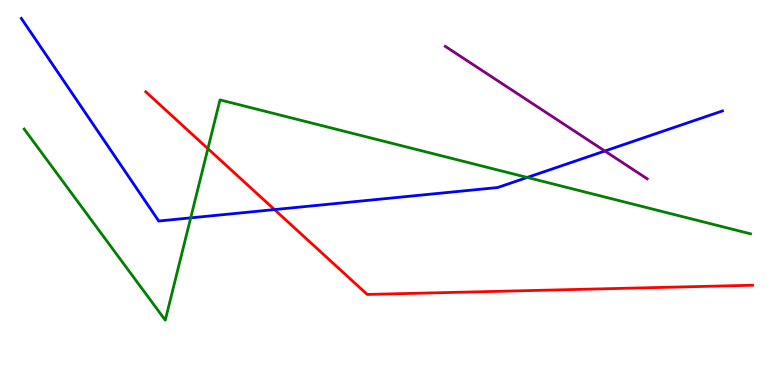[{'lines': ['blue', 'red'], 'intersections': [{'x': 3.54, 'y': 4.56}]}, {'lines': ['green', 'red'], 'intersections': [{'x': 2.68, 'y': 6.14}]}, {'lines': ['purple', 'red'], 'intersections': []}, {'lines': ['blue', 'green'], 'intersections': [{'x': 2.46, 'y': 4.34}, {'x': 6.8, 'y': 5.39}]}, {'lines': ['blue', 'purple'], 'intersections': [{'x': 7.8, 'y': 6.08}]}, {'lines': ['green', 'purple'], 'intersections': []}]